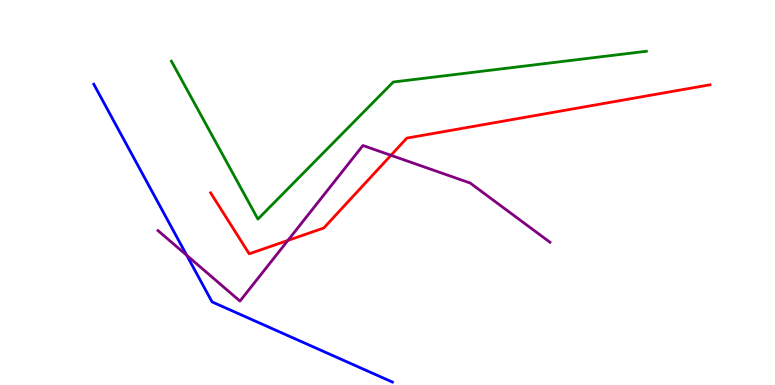[{'lines': ['blue', 'red'], 'intersections': []}, {'lines': ['green', 'red'], 'intersections': []}, {'lines': ['purple', 'red'], 'intersections': [{'x': 3.71, 'y': 3.76}, {'x': 5.04, 'y': 5.97}]}, {'lines': ['blue', 'green'], 'intersections': []}, {'lines': ['blue', 'purple'], 'intersections': [{'x': 2.41, 'y': 3.37}]}, {'lines': ['green', 'purple'], 'intersections': []}]